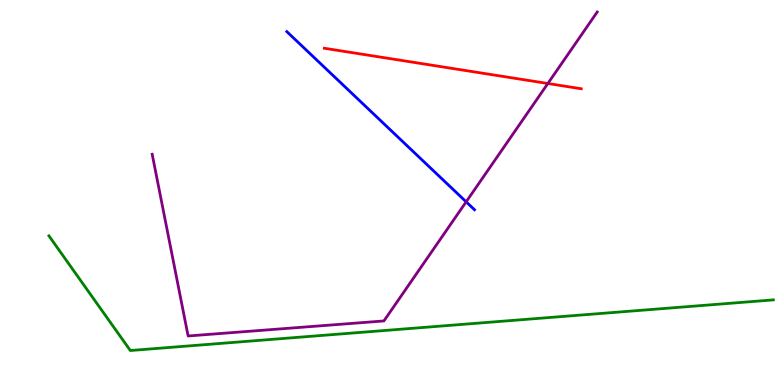[{'lines': ['blue', 'red'], 'intersections': []}, {'lines': ['green', 'red'], 'intersections': []}, {'lines': ['purple', 'red'], 'intersections': [{'x': 7.07, 'y': 7.83}]}, {'lines': ['blue', 'green'], 'intersections': []}, {'lines': ['blue', 'purple'], 'intersections': [{'x': 6.01, 'y': 4.76}]}, {'lines': ['green', 'purple'], 'intersections': []}]